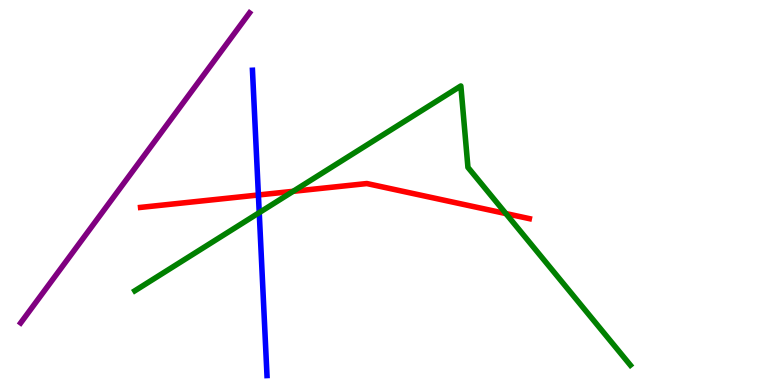[{'lines': ['blue', 'red'], 'intersections': [{'x': 3.33, 'y': 4.94}]}, {'lines': ['green', 'red'], 'intersections': [{'x': 3.78, 'y': 5.03}, {'x': 6.53, 'y': 4.45}]}, {'lines': ['purple', 'red'], 'intersections': []}, {'lines': ['blue', 'green'], 'intersections': [{'x': 3.34, 'y': 4.48}]}, {'lines': ['blue', 'purple'], 'intersections': []}, {'lines': ['green', 'purple'], 'intersections': []}]